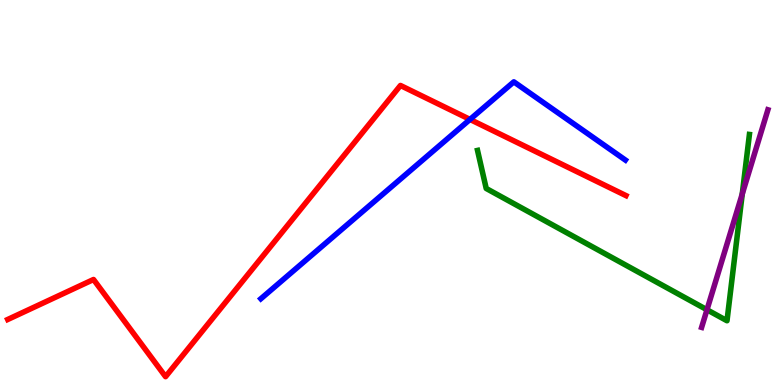[{'lines': ['blue', 'red'], 'intersections': [{'x': 6.06, 'y': 6.9}]}, {'lines': ['green', 'red'], 'intersections': []}, {'lines': ['purple', 'red'], 'intersections': []}, {'lines': ['blue', 'green'], 'intersections': []}, {'lines': ['blue', 'purple'], 'intersections': []}, {'lines': ['green', 'purple'], 'intersections': [{'x': 9.12, 'y': 1.95}, {'x': 9.58, 'y': 4.96}]}]